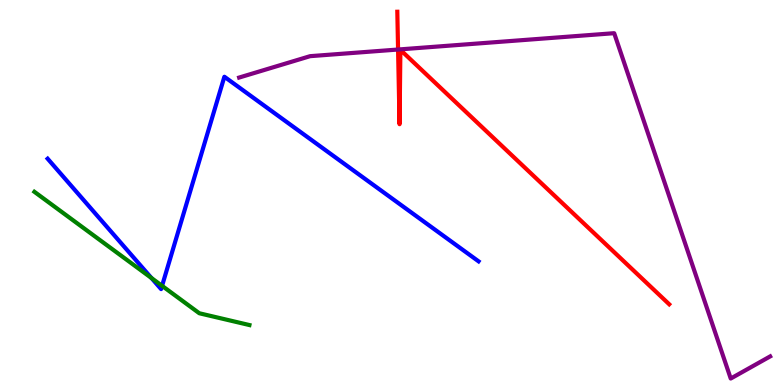[{'lines': ['blue', 'red'], 'intersections': []}, {'lines': ['green', 'red'], 'intersections': []}, {'lines': ['purple', 'red'], 'intersections': [{'x': 5.14, 'y': 8.71}]}, {'lines': ['blue', 'green'], 'intersections': [{'x': 1.95, 'y': 2.78}, {'x': 2.09, 'y': 2.58}]}, {'lines': ['blue', 'purple'], 'intersections': []}, {'lines': ['green', 'purple'], 'intersections': []}]